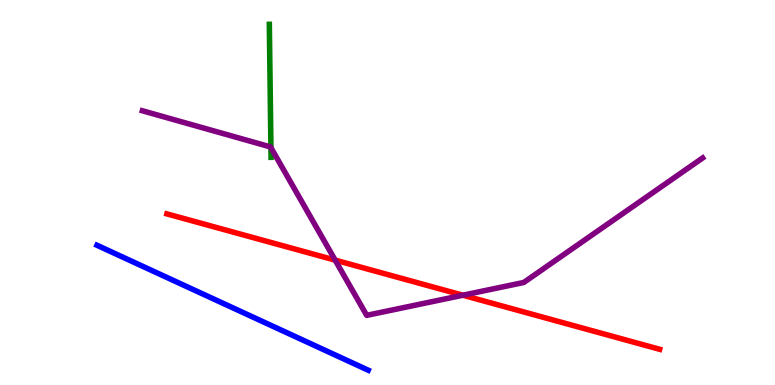[{'lines': ['blue', 'red'], 'intersections': []}, {'lines': ['green', 'red'], 'intersections': []}, {'lines': ['purple', 'red'], 'intersections': [{'x': 4.32, 'y': 3.24}, {'x': 5.97, 'y': 2.33}]}, {'lines': ['blue', 'green'], 'intersections': []}, {'lines': ['blue', 'purple'], 'intersections': []}, {'lines': ['green', 'purple'], 'intersections': [{'x': 3.5, 'y': 6.16}]}]